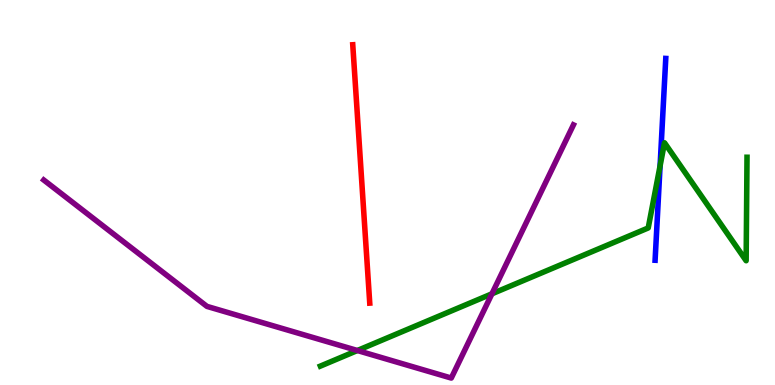[{'lines': ['blue', 'red'], 'intersections': []}, {'lines': ['green', 'red'], 'intersections': []}, {'lines': ['purple', 'red'], 'intersections': []}, {'lines': ['blue', 'green'], 'intersections': [{'x': 8.52, 'y': 5.69}]}, {'lines': ['blue', 'purple'], 'intersections': []}, {'lines': ['green', 'purple'], 'intersections': [{'x': 4.61, 'y': 0.896}, {'x': 6.35, 'y': 2.37}]}]